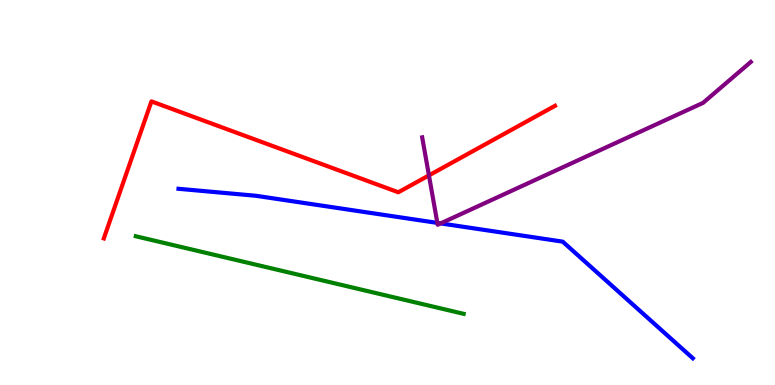[{'lines': ['blue', 'red'], 'intersections': []}, {'lines': ['green', 'red'], 'intersections': []}, {'lines': ['purple', 'red'], 'intersections': [{'x': 5.53, 'y': 5.44}]}, {'lines': ['blue', 'green'], 'intersections': []}, {'lines': ['blue', 'purple'], 'intersections': [{'x': 5.64, 'y': 4.21}, {'x': 5.69, 'y': 4.2}]}, {'lines': ['green', 'purple'], 'intersections': []}]